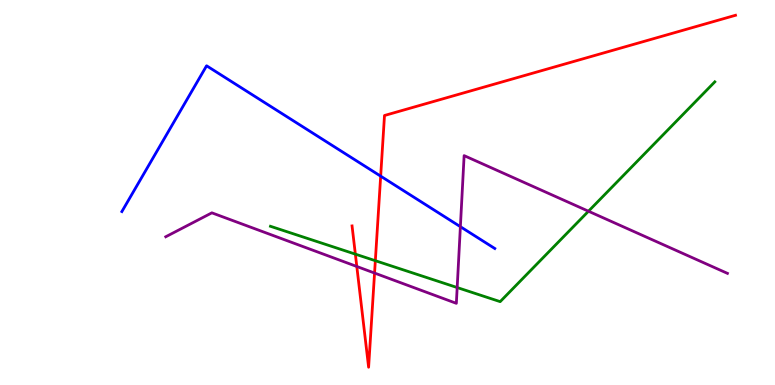[{'lines': ['blue', 'red'], 'intersections': [{'x': 4.91, 'y': 5.42}]}, {'lines': ['green', 'red'], 'intersections': [{'x': 4.59, 'y': 3.4}, {'x': 4.84, 'y': 3.23}]}, {'lines': ['purple', 'red'], 'intersections': [{'x': 4.6, 'y': 3.08}, {'x': 4.83, 'y': 2.91}]}, {'lines': ['blue', 'green'], 'intersections': []}, {'lines': ['blue', 'purple'], 'intersections': [{'x': 5.94, 'y': 4.11}]}, {'lines': ['green', 'purple'], 'intersections': [{'x': 5.9, 'y': 2.53}, {'x': 7.59, 'y': 4.51}]}]